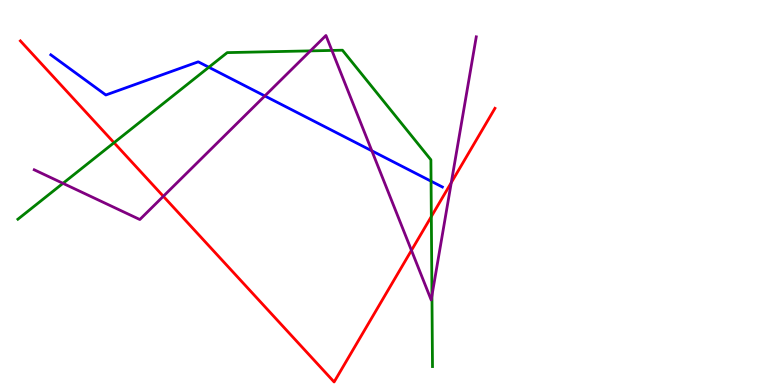[{'lines': ['blue', 'red'], 'intersections': []}, {'lines': ['green', 'red'], 'intersections': [{'x': 1.47, 'y': 6.29}, {'x': 5.57, 'y': 4.38}]}, {'lines': ['purple', 'red'], 'intersections': [{'x': 2.11, 'y': 4.9}, {'x': 5.31, 'y': 3.5}, {'x': 5.82, 'y': 5.26}]}, {'lines': ['blue', 'green'], 'intersections': [{'x': 2.69, 'y': 8.25}, {'x': 5.56, 'y': 5.29}]}, {'lines': ['blue', 'purple'], 'intersections': [{'x': 3.42, 'y': 7.51}, {'x': 4.8, 'y': 6.08}]}, {'lines': ['green', 'purple'], 'intersections': [{'x': 0.813, 'y': 5.24}, {'x': 4.0, 'y': 8.68}, {'x': 4.28, 'y': 8.69}, {'x': 5.57, 'y': 2.32}]}]